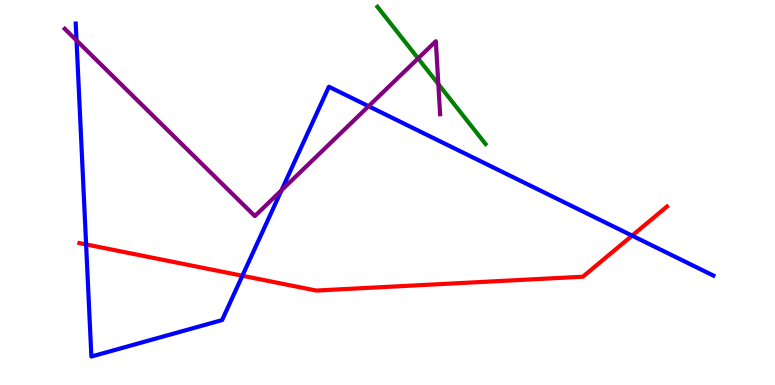[{'lines': ['blue', 'red'], 'intersections': [{'x': 1.11, 'y': 3.65}, {'x': 3.13, 'y': 2.84}, {'x': 8.16, 'y': 3.88}]}, {'lines': ['green', 'red'], 'intersections': []}, {'lines': ['purple', 'red'], 'intersections': []}, {'lines': ['blue', 'green'], 'intersections': []}, {'lines': ['blue', 'purple'], 'intersections': [{'x': 0.987, 'y': 8.95}, {'x': 3.63, 'y': 5.06}, {'x': 4.76, 'y': 7.24}]}, {'lines': ['green', 'purple'], 'intersections': [{'x': 5.39, 'y': 8.48}, {'x': 5.66, 'y': 7.82}]}]